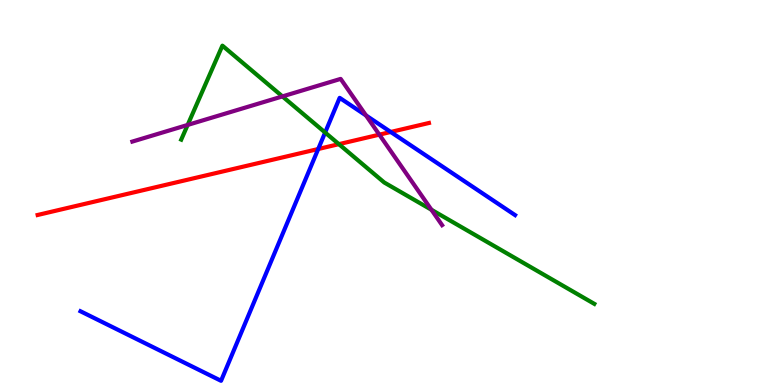[{'lines': ['blue', 'red'], 'intersections': [{'x': 4.11, 'y': 6.13}, {'x': 5.04, 'y': 6.57}]}, {'lines': ['green', 'red'], 'intersections': [{'x': 4.37, 'y': 6.26}]}, {'lines': ['purple', 'red'], 'intersections': [{'x': 4.89, 'y': 6.5}]}, {'lines': ['blue', 'green'], 'intersections': [{'x': 4.2, 'y': 6.56}]}, {'lines': ['blue', 'purple'], 'intersections': [{'x': 4.72, 'y': 7.0}]}, {'lines': ['green', 'purple'], 'intersections': [{'x': 2.42, 'y': 6.75}, {'x': 3.64, 'y': 7.5}, {'x': 5.57, 'y': 4.55}]}]